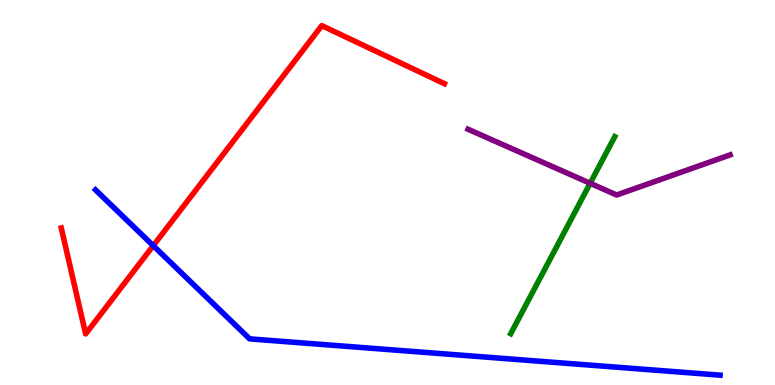[{'lines': ['blue', 'red'], 'intersections': [{'x': 1.98, 'y': 3.62}]}, {'lines': ['green', 'red'], 'intersections': []}, {'lines': ['purple', 'red'], 'intersections': []}, {'lines': ['blue', 'green'], 'intersections': []}, {'lines': ['blue', 'purple'], 'intersections': []}, {'lines': ['green', 'purple'], 'intersections': [{'x': 7.61, 'y': 5.24}]}]